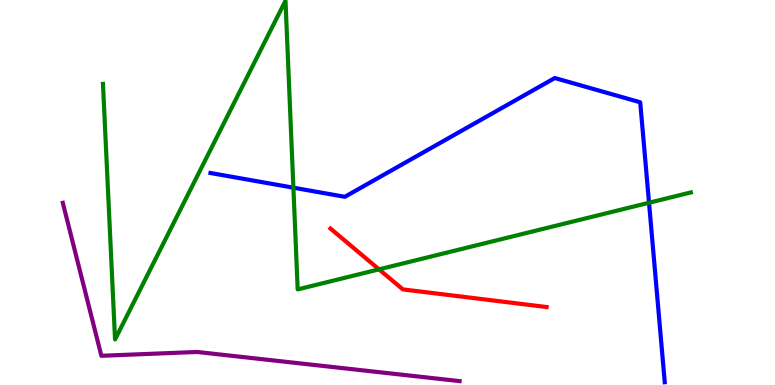[{'lines': ['blue', 'red'], 'intersections': []}, {'lines': ['green', 'red'], 'intersections': [{'x': 4.89, 'y': 3.0}]}, {'lines': ['purple', 'red'], 'intersections': []}, {'lines': ['blue', 'green'], 'intersections': [{'x': 3.79, 'y': 5.12}, {'x': 8.37, 'y': 4.73}]}, {'lines': ['blue', 'purple'], 'intersections': []}, {'lines': ['green', 'purple'], 'intersections': []}]